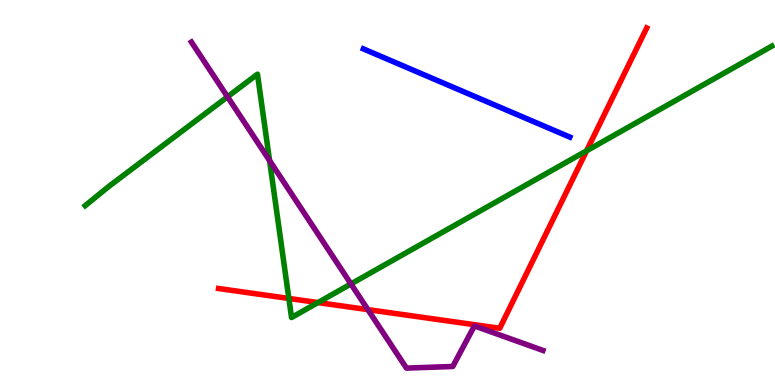[{'lines': ['blue', 'red'], 'intersections': []}, {'lines': ['green', 'red'], 'intersections': [{'x': 3.73, 'y': 2.25}, {'x': 4.1, 'y': 2.14}, {'x': 7.57, 'y': 6.08}]}, {'lines': ['purple', 'red'], 'intersections': [{'x': 4.75, 'y': 1.96}]}, {'lines': ['blue', 'green'], 'intersections': []}, {'lines': ['blue', 'purple'], 'intersections': []}, {'lines': ['green', 'purple'], 'intersections': [{'x': 2.94, 'y': 7.49}, {'x': 3.48, 'y': 5.83}, {'x': 4.53, 'y': 2.62}]}]